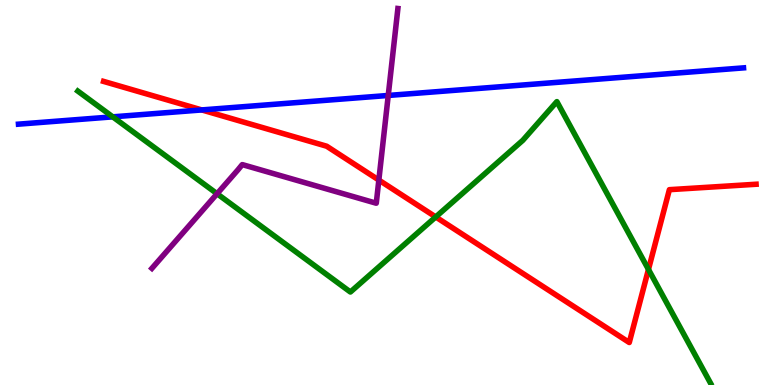[{'lines': ['blue', 'red'], 'intersections': [{'x': 2.6, 'y': 7.14}]}, {'lines': ['green', 'red'], 'intersections': [{'x': 5.62, 'y': 4.36}, {'x': 8.37, 'y': 3.0}]}, {'lines': ['purple', 'red'], 'intersections': [{'x': 4.89, 'y': 5.32}]}, {'lines': ['blue', 'green'], 'intersections': [{'x': 1.45, 'y': 6.97}]}, {'lines': ['blue', 'purple'], 'intersections': [{'x': 5.01, 'y': 7.52}]}, {'lines': ['green', 'purple'], 'intersections': [{'x': 2.8, 'y': 4.97}]}]